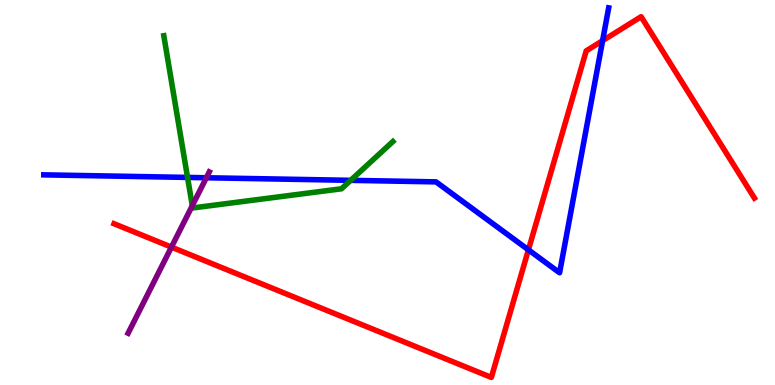[{'lines': ['blue', 'red'], 'intersections': [{'x': 6.82, 'y': 3.51}, {'x': 7.78, 'y': 8.94}]}, {'lines': ['green', 'red'], 'intersections': []}, {'lines': ['purple', 'red'], 'intersections': [{'x': 2.21, 'y': 3.58}]}, {'lines': ['blue', 'green'], 'intersections': [{'x': 2.42, 'y': 5.39}, {'x': 4.52, 'y': 5.32}]}, {'lines': ['blue', 'purple'], 'intersections': [{'x': 2.66, 'y': 5.38}]}, {'lines': ['green', 'purple'], 'intersections': [{'x': 2.48, 'y': 4.66}]}]